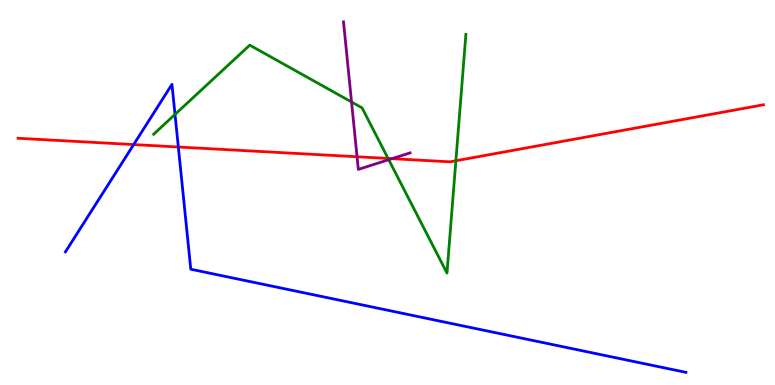[{'lines': ['blue', 'red'], 'intersections': [{'x': 1.72, 'y': 6.24}, {'x': 2.3, 'y': 6.18}]}, {'lines': ['green', 'red'], 'intersections': [{'x': 5.01, 'y': 5.88}, {'x': 5.88, 'y': 5.82}]}, {'lines': ['purple', 'red'], 'intersections': [{'x': 4.61, 'y': 5.93}, {'x': 5.06, 'y': 5.88}]}, {'lines': ['blue', 'green'], 'intersections': [{'x': 2.26, 'y': 7.03}]}, {'lines': ['blue', 'purple'], 'intersections': []}, {'lines': ['green', 'purple'], 'intersections': [{'x': 4.54, 'y': 7.35}, {'x': 5.02, 'y': 5.85}]}]